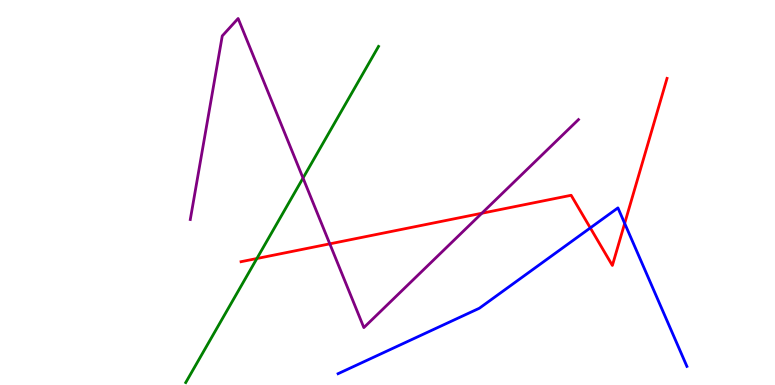[{'lines': ['blue', 'red'], 'intersections': [{'x': 7.62, 'y': 4.08}, {'x': 8.06, 'y': 4.2}]}, {'lines': ['green', 'red'], 'intersections': [{'x': 3.31, 'y': 3.29}]}, {'lines': ['purple', 'red'], 'intersections': [{'x': 4.26, 'y': 3.67}, {'x': 6.22, 'y': 4.46}]}, {'lines': ['blue', 'green'], 'intersections': []}, {'lines': ['blue', 'purple'], 'intersections': []}, {'lines': ['green', 'purple'], 'intersections': [{'x': 3.91, 'y': 5.38}]}]